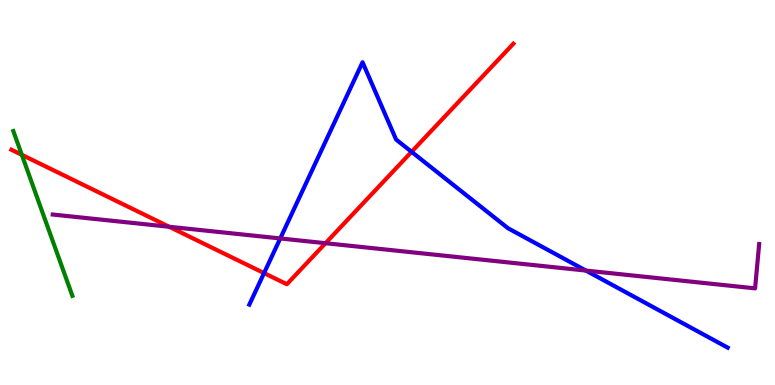[{'lines': ['blue', 'red'], 'intersections': [{'x': 3.41, 'y': 2.91}, {'x': 5.31, 'y': 6.06}]}, {'lines': ['green', 'red'], 'intersections': [{'x': 0.282, 'y': 5.98}]}, {'lines': ['purple', 'red'], 'intersections': [{'x': 2.18, 'y': 4.11}, {'x': 4.2, 'y': 3.68}]}, {'lines': ['blue', 'green'], 'intersections': []}, {'lines': ['blue', 'purple'], 'intersections': [{'x': 3.62, 'y': 3.81}, {'x': 7.56, 'y': 2.97}]}, {'lines': ['green', 'purple'], 'intersections': []}]